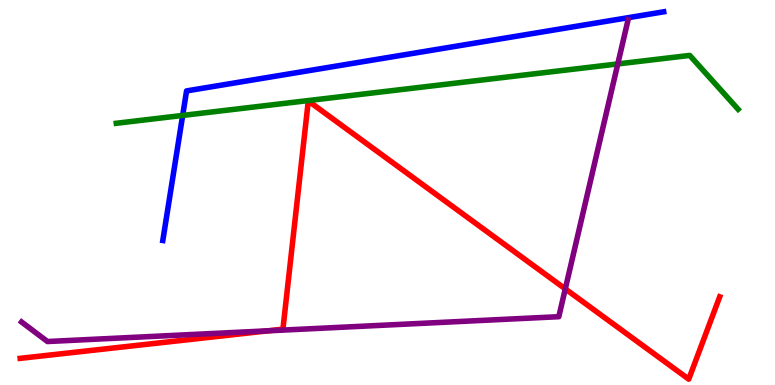[{'lines': ['blue', 'red'], 'intersections': []}, {'lines': ['green', 'red'], 'intersections': []}, {'lines': ['purple', 'red'], 'intersections': [{'x': 3.46, 'y': 1.41}, {'x': 7.29, 'y': 2.5}]}, {'lines': ['blue', 'green'], 'intersections': [{'x': 2.36, 'y': 7.0}]}, {'lines': ['blue', 'purple'], 'intersections': []}, {'lines': ['green', 'purple'], 'intersections': [{'x': 7.97, 'y': 8.34}]}]